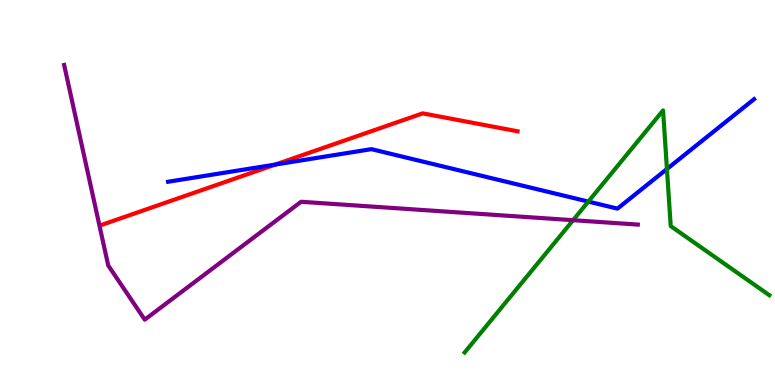[{'lines': ['blue', 'red'], 'intersections': [{'x': 3.55, 'y': 5.73}]}, {'lines': ['green', 'red'], 'intersections': []}, {'lines': ['purple', 'red'], 'intersections': []}, {'lines': ['blue', 'green'], 'intersections': [{'x': 7.59, 'y': 4.76}, {'x': 8.61, 'y': 5.61}]}, {'lines': ['blue', 'purple'], 'intersections': []}, {'lines': ['green', 'purple'], 'intersections': [{'x': 7.39, 'y': 4.28}]}]